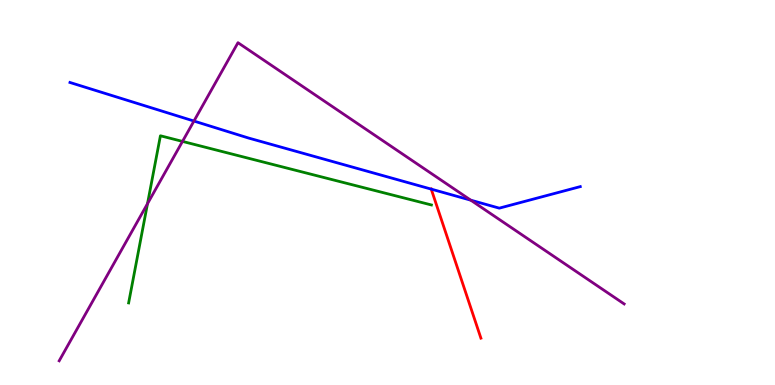[{'lines': ['blue', 'red'], 'intersections': [{'x': 5.56, 'y': 5.09}]}, {'lines': ['green', 'red'], 'intersections': []}, {'lines': ['purple', 'red'], 'intersections': []}, {'lines': ['blue', 'green'], 'intersections': []}, {'lines': ['blue', 'purple'], 'intersections': [{'x': 2.5, 'y': 6.86}, {'x': 6.07, 'y': 4.8}]}, {'lines': ['green', 'purple'], 'intersections': [{'x': 1.9, 'y': 4.71}, {'x': 2.35, 'y': 6.33}]}]